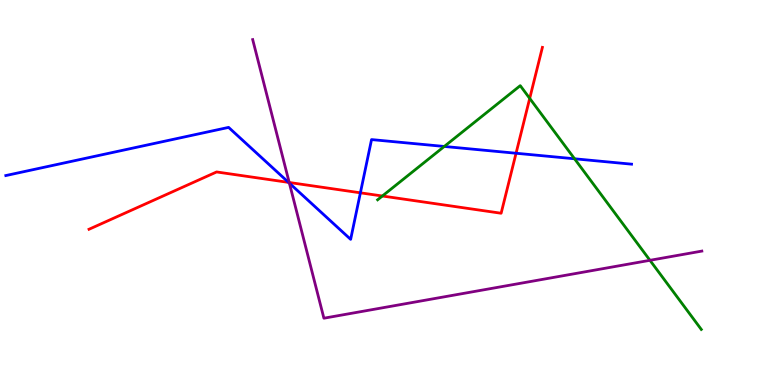[{'lines': ['blue', 'red'], 'intersections': [{'x': 3.72, 'y': 5.26}, {'x': 4.65, 'y': 4.99}, {'x': 6.66, 'y': 6.02}]}, {'lines': ['green', 'red'], 'intersections': [{'x': 4.93, 'y': 4.91}, {'x': 6.83, 'y': 7.44}]}, {'lines': ['purple', 'red'], 'intersections': [{'x': 3.73, 'y': 5.26}]}, {'lines': ['blue', 'green'], 'intersections': [{'x': 5.73, 'y': 6.2}, {'x': 7.41, 'y': 5.88}]}, {'lines': ['blue', 'purple'], 'intersections': [{'x': 3.73, 'y': 5.24}]}, {'lines': ['green', 'purple'], 'intersections': [{'x': 8.39, 'y': 3.24}]}]